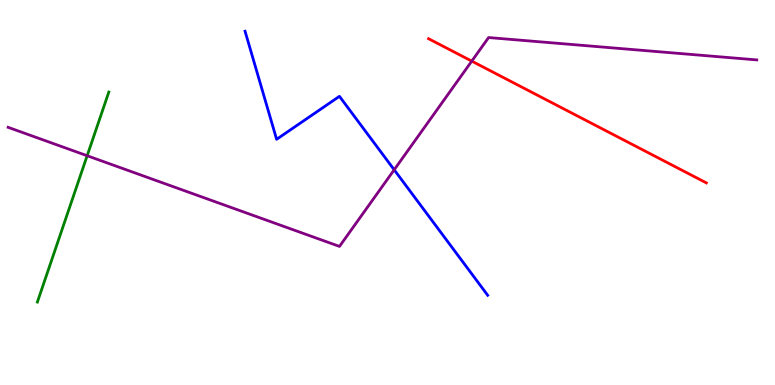[{'lines': ['blue', 'red'], 'intersections': []}, {'lines': ['green', 'red'], 'intersections': []}, {'lines': ['purple', 'red'], 'intersections': [{'x': 6.09, 'y': 8.41}]}, {'lines': ['blue', 'green'], 'intersections': []}, {'lines': ['blue', 'purple'], 'intersections': [{'x': 5.09, 'y': 5.59}]}, {'lines': ['green', 'purple'], 'intersections': [{'x': 1.12, 'y': 5.96}]}]